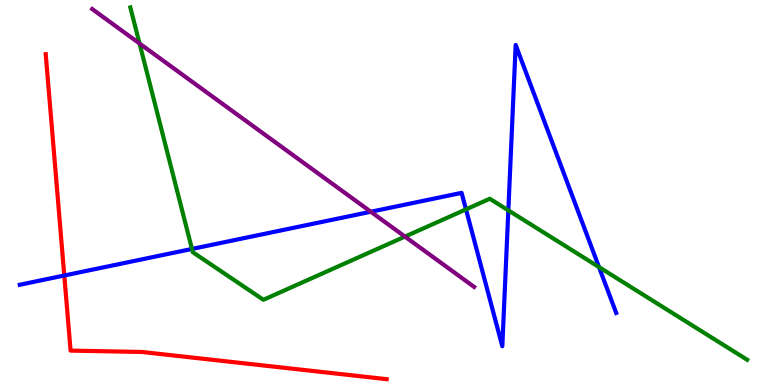[{'lines': ['blue', 'red'], 'intersections': [{'x': 0.83, 'y': 2.84}]}, {'lines': ['green', 'red'], 'intersections': []}, {'lines': ['purple', 'red'], 'intersections': []}, {'lines': ['blue', 'green'], 'intersections': [{'x': 2.48, 'y': 3.53}, {'x': 6.01, 'y': 4.56}, {'x': 6.56, 'y': 4.54}, {'x': 7.73, 'y': 3.06}]}, {'lines': ['blue', 'purple'], 'intersections': [{'x': 4.78, 'y': 4.5}]}, {'lines': ['green', 'purple'], 'intersections': [{'x': 1.8, 'y': 8.87}, {'x': 5.23, 'y': 3.85}]}]